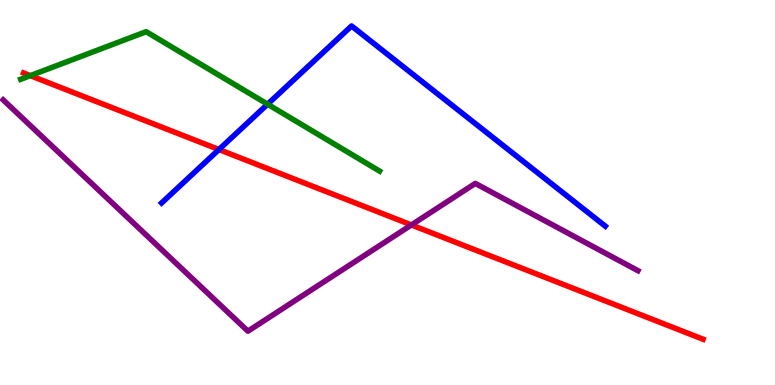[{'lines': ['blue', 'red'], 'intersections': [{'x': 2.83, 'y': 6.12}]}, {'lines': ['green', 'red'], 'intersections': [{'x': 0.391, 'y': 8.04}]}, {'lines': ['purple', 'red'], 'intersections': [{'x': 5.31, 'y': 4.16}]}, {'lines': ['blue', 'green'], 'intersections': [{'x': 3.45, 'y': 7.29}]}, {'lines': ['blue', 'purple'], 'intersections': []}, {'lines': ['green', 'purple'], 'intersections': []}]